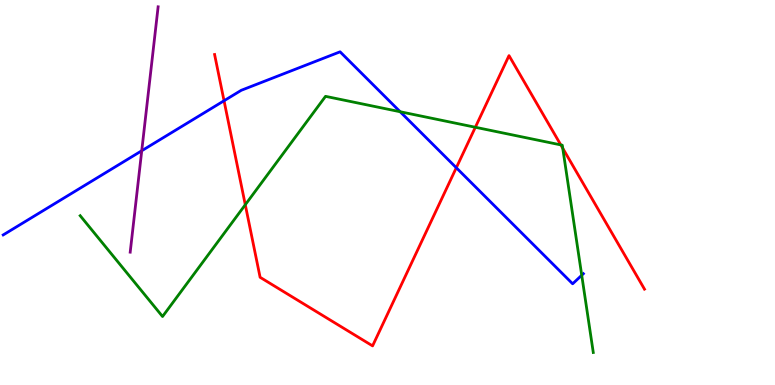[{'lines': ['blue', 'red'], 'intersections': [{'x': 2.89, 'y': 7.38}, {'x': 5.89, 'y': 5.64}]}, {'lines': ['green', 'red'], 'intersections': [{'x': 3.16, 'y': 4.68}, {'x': 6.13, 'y': 6.69}, {'x': 7.24, 'y': 6.24}, {'x': 7.26, 'y': 6.15}]}, {'lines': ['purple', 'red'], 'intersections': []}, {'lines': ['blue', 'green'], 'intersections': [{'x': 5.16, 'y': 7.1}, {'x': 7.51, 'y': 2.85}]}, {'lines': ['blue', 'purple'], 'intersections': [{'x': 1.83, 'y': 6.08}]}, {'lines': ['green', 'purple'], 'intersections': []}]